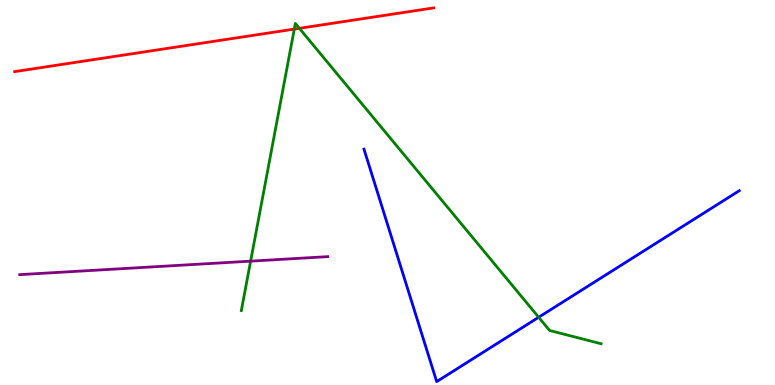[{'lines': ['blue', 'red'], 'intersections': []}, {'lines': ['green', 'red'], 'intersections': [{'x': 3.8, 'y': 9.24}, {'x': 3.86, 'y': 9.26}]}, {'lines': ['purple', 'red'], 'intersections': []}, {'lines': ['blue', 'green'], 'intersections': [{'x': 6.95, 'y': 1.76}]}, {'lines': ['blue', 'purple'], 'intersections': []}, {'lines': ['green', 'purple'], 'intersections': [{'x': 3.23, 'y': 3.22}]}]